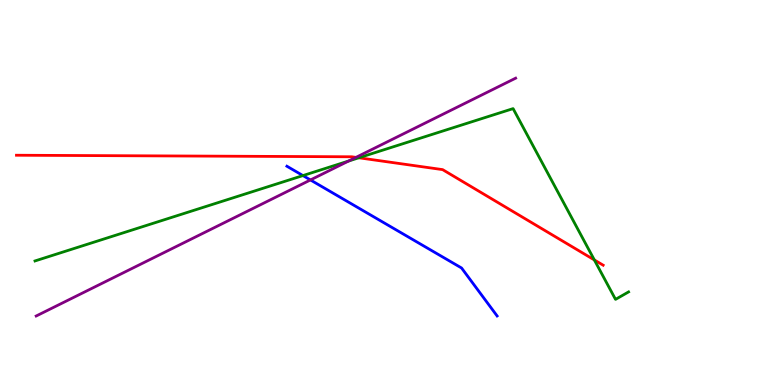[{'lines': ['blue', 'red'], 'intersections': []}, {'lines': ['green', 'red'], 'intersections': [{'x': 4.63, 'y': 5.9}, {'x': 7.67, 'y': 3.25}]}, {'lines': ['purple', 'red'], 'intersections': [{'x': 4.59, 'y': 5.91}]}, {'lines': ['blue', 'green'], 'intersections': [{'x': 3.91, 'y': 5.44}]}, {'lines': ['blue', 'purple'], 'intersections': [{'x': 4.01, 'y': 5.33}]}, {'lines': ['green', 'purple'], 'intersections': [{'x': 4.5, 'y': 5.82}]}]